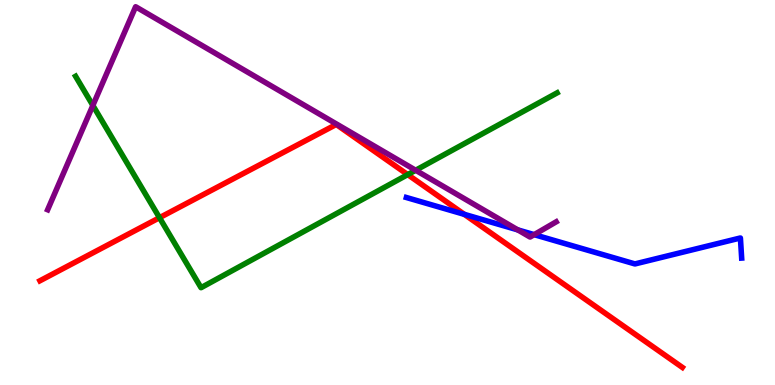[{'lines': ['blue', 'red'], 'intersections': [{'x': 5.99, 'y': 4.43}]}, {'lines': ['green', 'red'], 'intersections': [{'x': 2.06, 'y': 4.35}, {'x': 5.26, 'y': 5.46}]}, {'lines': ['purple', 'red'], 'intersections': []}, {'lines': ['blue', 'green'], 'intersections': []}, {'lines': ['blue', 'purple'], 'intersections': [{'x': 6.68, 'y': 4.03}, {'x': 6.89, 'y': 3.91}]}, {'lines': ['green', 'purple'], 'intersections': [{'x': 1.2, 'y': 7.26}, {'x': 5.36, 'y': 5.58}]}]